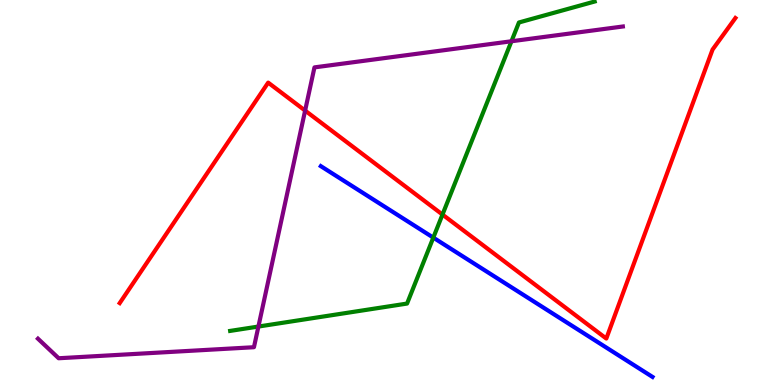[{'lines': ['blue', 'red'], 'intersections': []}, {'lines': ['green', 'red'], 'intersections': [{'x': 5.71, 'y': 4.43}]}, {'lines': ['purple', 'red'], 'intersections': [{'x': 3.94, 'y': 7.13}]}, {'lines': ['blue', 'green'], 'intersections': [{'x': 5.59, 'y': 3.83}]}, {'lines': ['blue', 'purple'], 'intersections': []}, {'lines': ['green', 'purple'], 'intersections': [{'x': 3.33, 'y': 1.52}, {'x': 6.6, 'y': 8.93}]}]